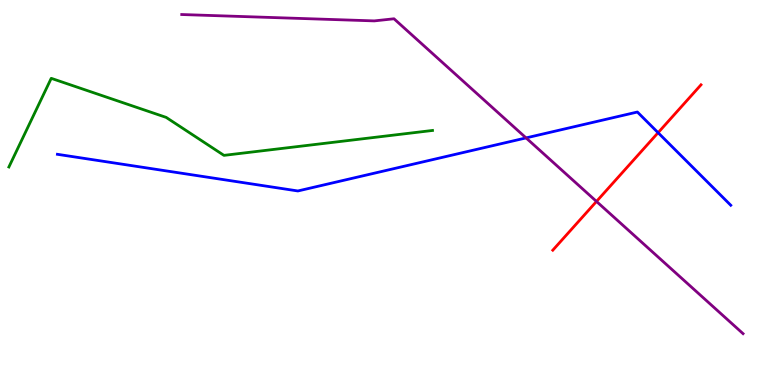[{'lines': ['blue', 'red'], 'intersections': [{'x': 8.49, 'y': 6.55}]}, {'lines': ['green', 'red'], 'intersections': []}, {'lines': ['purple', 'red'], 'intersections': [{'x': 7.7, 'y': 4.77}]}, {'lines': ['blue', 'green'], 'intersections': []}, {'lines': ['blue', 'purple'], 'intersections': [{'x': 6.79, 'y': 6.42}]}, {'lines': ['green', 'purple'], 'intersections': []}]